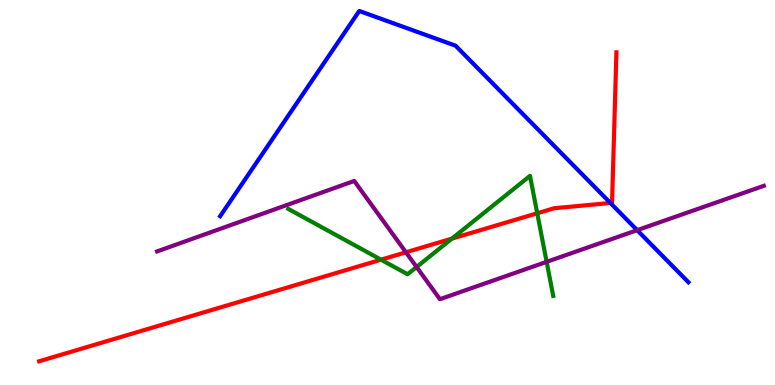[{'lines': ['blue', 'red'], 'intersections': [{'x': 7.88, 'y': 4.73}]}, {'lines': ['green', 'red'], 'intersections': [{'x': 4.92, 'y': 3.25}, {'x': 5.83, 'y': 3.8}, {'x': 6.93, 'y': 4.46}]}, {'lines': ['purple', 'red'], 'intersections': [{'x': 5.24, 'y': 3.45}]}, {'lines': ['blue', 'green'], 'intersections': []}, {'lines': ['blue', 'purple'], 'intersections': [{'x': 8.22, 'y': 4.02}]}, {'lines': ['green', 'purple'], 'intersections': [{'x': 5.38, 'y': 3.06}, {'x': 7.05, 'y': 3.2}]}]